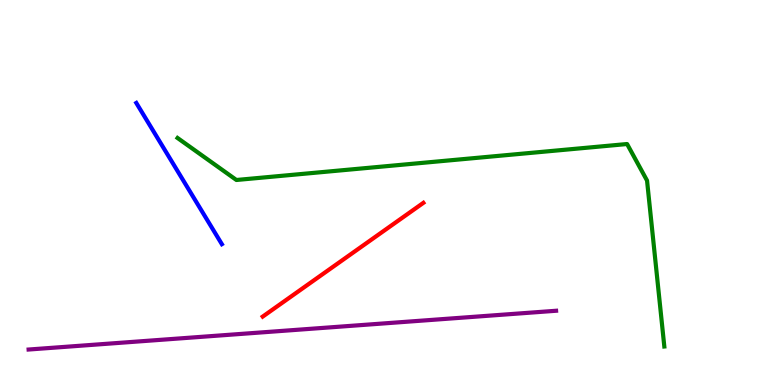[{'lines': ['blue', 'red'], 'intersections': []}, {'lines': ['green', 'red'], 'intersections': []}, {'lines': ['purple', 'red'], 'intersections': []}, {'lines': ['blue', 'green'], 'intersections': []}, {'lines': ['blue', 'purple'], 'intersections': []}, {'lines': ['green', 'purple'], 'intersections': []}]